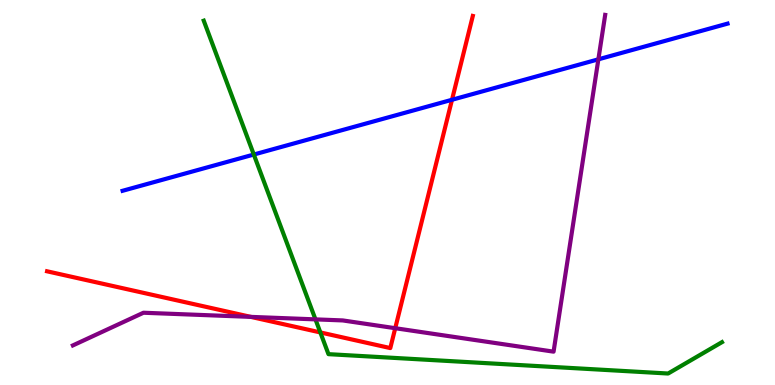[{'lines': ['blue', 'red'], 'intersections': [{'x': 5.83, 'y': 7.41}]}, {'lines': ['green', 'red'], 'intersections': [{'x': 4.13, 'y': 1.37}]}, {'lines': ['purple', 'red'], 'intersections': [{'x': 3.24, 'y': 1.77}, {'x': 5.1, 'y': 1.48}]}, {'lines': ['blue', 'green'], 'intersections': [{'x': 3.27, 'y': 5.99}]}, {'lines': ['blue', 'purple'], 'intersections': [{'x': 7.72, 'y': 8.46}]}, {'lines': ['green', 'purple'], 'intersections': [{'x': 4.07, 'y': 1.7}]}]